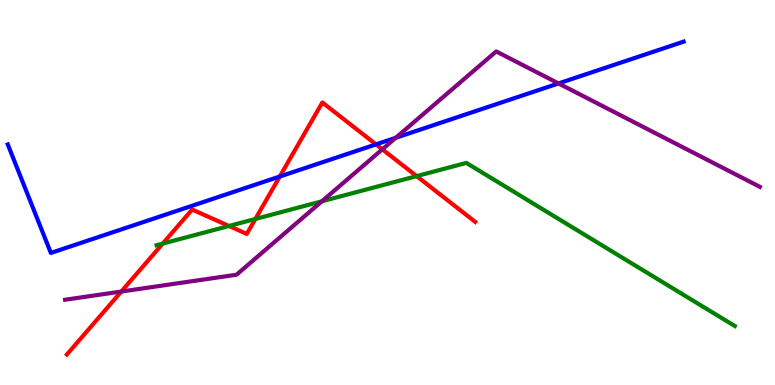[{'lines': ['blue', 'red'], 'intersections': [{'x': 3.61, 'y': 5.42}, {'x': 4.85, 'y': 6.25}]}, {'lines': ['green', 'red'], 'intersections': [{'x': 2.1, 'y': 3.67}, {'x': 2.95, 'y': 4.13}, {'x': 3.3, 'y': 4.31}, {'x': 5.38, 'y': 5.43}]}, {'lines': ['purple', 'red'], 'intersections': [{'x': 1.57, 'y': 2.43}, {'x': 4.93, 'y': 6.12}]}, {'lines': ['blue', 'green'], 'intersections': []}, {'lines': ['blue', 'purple'], 'intersections': [{'x': 5.11, 'y': 6.42}, {'x': 7.21, 'y': 7.83}]}, {'lines': ['green', 'purple'], 'intersections': [{'x': 4.15, 'y': 4.77}]}]